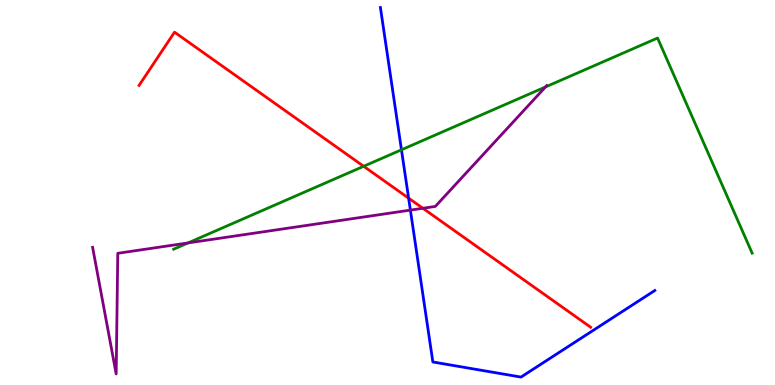[{'lines': ['blue', 'red'], 'intersections': [{'x': 5.27, 'y': 4.85}]}, {'lines': ['green', 'red'], 'intersections': [{'x': 4.69, 'y': 5.68}]}, {'lines': ['purple', 'red'], 'intersections': [{'x': 5.46, 'y': 4.59}]}, {'lines': ['blue', 'green'], 'intersections': [{'x': 5.18, 'y': 6.11}]}, {'lines': ['blue', 'purple'], 'intersections': [{'x': 5.3, 'y': 4.54}]}, {'lines': ['green', 'purple'], 'intersections': [{'x': 2.43, 'y': 3.69}, {'x': 7.04, 'y': 7.74}]}]